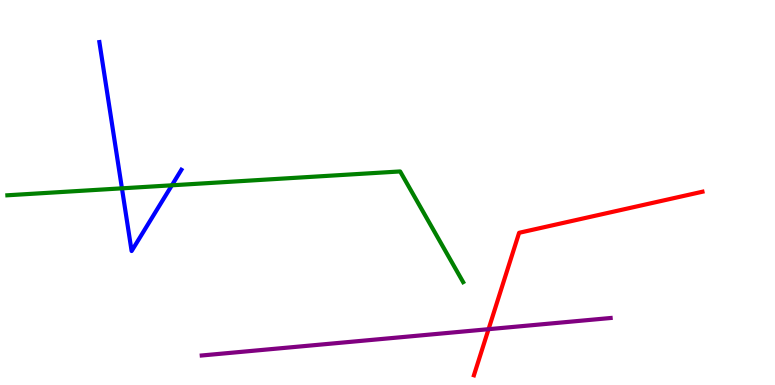[{'lines': ['blue', 'red'], 'intersections': []}, {'lines': ['green', 'red'], 'intersections': []}, {'lines': ['purple', 'red'], 'intersections': [{'x': 6.3, 'y': 1.45}]}, {'lines': ['blue', 'green'], 'intersections': [{'x': 1.57, 'y': 5.11}, {'x': 2.22, 'y': 5.19}]}, {'lines': ['blue', 'purple'], 'intersections': []}, {'lines': ['green', 'purple'], 'intersections': []}]